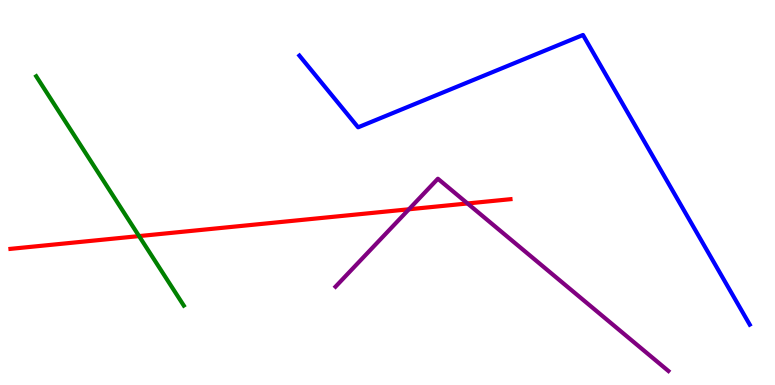[{'lines': ['blue', 'red'], 'intersections': []}, {'lines': ['green', 'red'], 'intersections': [{'x': 1.79, 'y': 3.87}]}, {'lines': ['purple', 'red'], 'intersections': [{'x': 5.28, 'y': 4.56}, {'x': 6.03, 'y': 4.72}]}, {'lines': ['blue', 'green'], 'intersections': []}, {'lines': ['blue', 'purple'], 'intersections': []}, {'lines': ['green', 'purple'], 'intersections': []}]